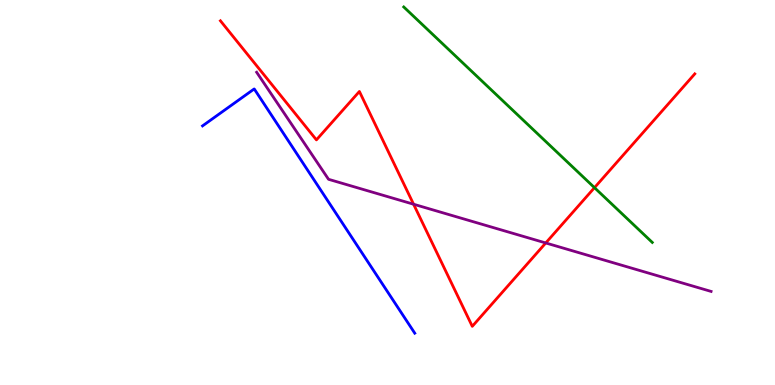[{'lines': ['blue', 'red'], 'intersections': []}, {'lines': ['green', 'red'], 'intersections': [{'x': 7.67, 'y': 5.13}]}, {'lines': ['purple', 'red'], 'intersections': [{'x': 5.34, 'y': 4.7}, {'x': 7.04, 'y': 3.69}]}, {'lines': ['blue', 'green'], 'intersections': []}, {'lines': ['blue', 'purple'], 'intersections': []}, {'lines': ['green', 'purple'], 'intersections': []}]